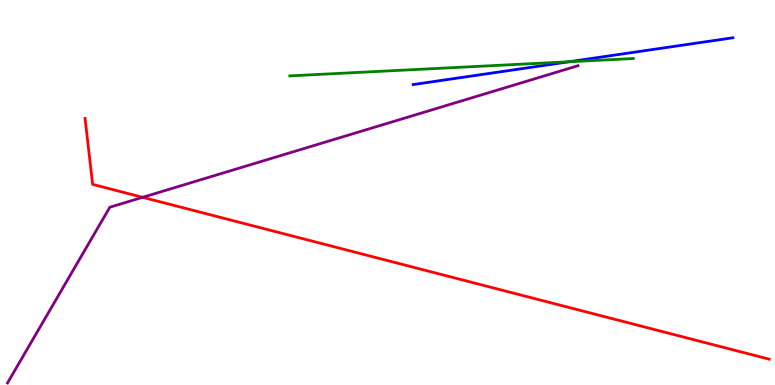[{'lines': ['blue', 'red'], 'intersections': []}, {'lines': ['green', 'red'], 'intersections': []}, {'lines': ['purple', 'red'], 'intersections': [{'x': 1.84, 'y': 4.88}]}, {'lines': ['blue', 'green'], 'intersections': [{'x': 7.34, 'y': 8.4}]}, {'lines': ['blue', 'purple'], 'intersections': []}, {'lines': ['green', 'purple'], 'intersections': []}]